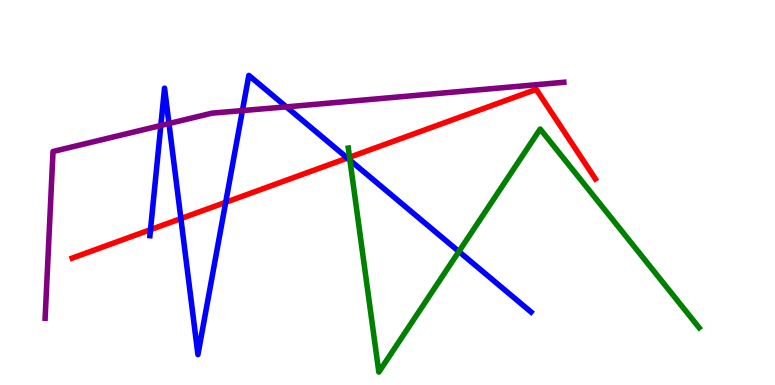[{'lines': ['blue', 'red'], 'intersections': [{'x': 1.94, 'y': 4.04}, {'x': 2.33, 'y': 4.32}, {'x': 2.91, 'y': 4.75}, {'x': 4.48, 'y': 5.89}]}, {'lines': ['green', 'red'], 'intersections': [{'x': 4.51, 'y': 5.91}]}, {'lines': ['purple', 'red'], 'intersections': []}, {'lines': ['blue', 'green'], 'intersections': [{'x': 4.52, 'y': 5.84}, {'x': 5.92, 'y': 3.47}]}, {'lines': ['blue', 'purple'], 'intersections': [{'x': 2.08, 'y': 6.74}, {'x': 2.18, 'y': 6.79}, {'x': 3.13, 'y': 7.13}, {'x': 3.69, 'y': 7.22}]}, {'lines': ['green', 'purple'], 'intersections': []}]